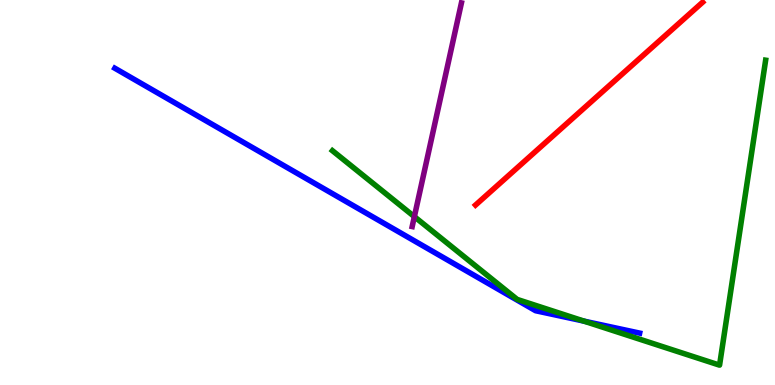[{'lines': ['blue', 'red'], 'intersections': []}, {'lines': ['green', 'red'], 'intersections': []}, {'lines': ['purple', 'red'], 'intersections': []}, {'lines': ['blue', 'green'], 'intersections': [{'x': 7.54, 'y': 1.66}]}, {'lines': ['blue', 'purple'], 'intersections': []}, {'lines': ['green', 'purple'], 'intersections': [{'x': 5.35, 'y': 4.37}]}]